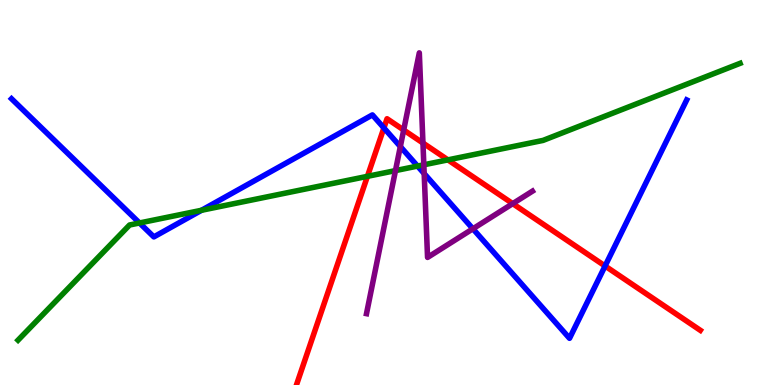[{'lines': ['blue', 'red'], 'intersections': [{'x': 4.95, 'y': 6.68}, {'x': 7.81, 'y': 3.09}]}, {'lines': ['green', 'red'], 'intersections': [{'x': 4.74, 'y': 5.42}, {'x': 5.78, 'y': 5.85}]}, {'lines': ['purple', 'red'], 'intersections': [{'x': 5.21, 'y': 6.62}, {'x': 5.46, 'y': 6.29}, {'x': 6.62, 'y': 4.71}]}, {'lines': ['blue', 'green'], 'intersections': [{'x': 1.8, 'y': 4.21}, {'x': 2.6, 'y': 4.54}, {'x': 5.39, 'y': 5.69}]}, {'lines': ['blue', 'purple'], 'intersections': [{'x': 5.17, 'y': 6.19}, {'x': 5.47, 'y': 5.49}, {'x': 6.1, 'y': 4.06}]}, {'lines': ['green', 'purple'], 'intersections': [{'x': 5.1, 'y': 5.57}, {'x': 5.47, 'y': 5.72}]}]